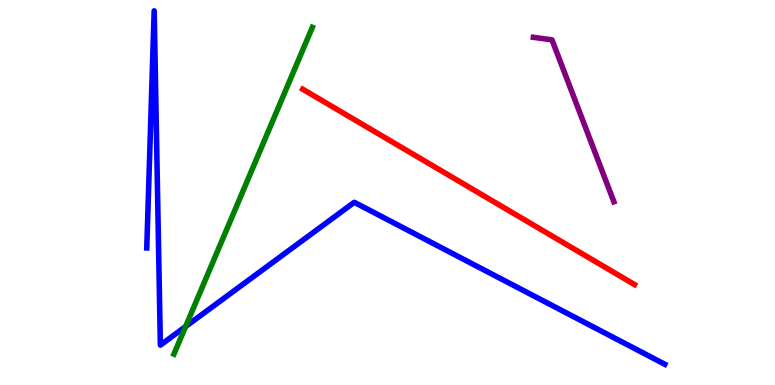[{'lines': ['blue', 'red'], 'intersections': []}, {'lines': ['green', 'red'], 'intersections': []}, {'lines': ['purple', 'red'], 'intersections': []}, {'lines': ['blue', 'green'], 'intersections': [{'x': 2.39, 'y': 1.52}]}, {'lines': ['blue', 'purple'], 'intersections': []}, {'lines': ['green', 'purple'], 'intersections': []}]